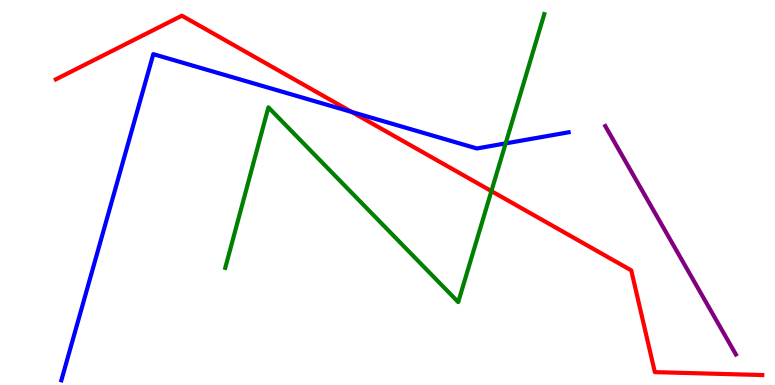[{'lines': ['blue', 'red'], 'intersections': [{'x': 4.54, 'y': 7.09}]}, {'lines': ['green', 'red'], 'intersections': [{'x': 6.34, 'y': 5.04}]}, {'lines': ['purple', 'red'], 'intersections': []}, {'lines': ['blue', 'green'], 'intersections': [{'x': 6.52, 'y': 6.28}]}, {'lines': ['blue', 'purple'], 'intersections': []}, {'lines': ['green', 'purple'], 'intersections': []}]